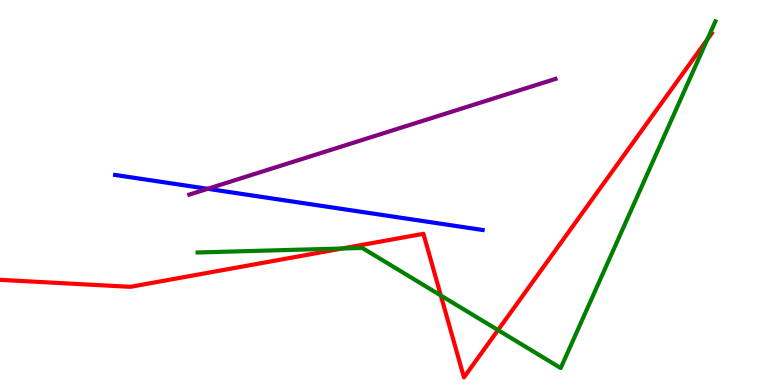[{'lines': ['blue', 'red'], 'intersections': []}, {'lines': ['green', 'red'], 'intersections': [{'x': 4.42, 'y': 3.55}, {'x': 5.69, 'y': 2.33}, {'x': 6.43, 'y': 1.43}, {'x': 9.13, 'y': 8.97}]}, {'lines': ['purple', 'red'], 'intersections': []}, {'lines': ['blue', 'green'], 'intersections': []}, {'lines': ['blue', 'purple'], 'intersections': [{'x': 2.68, 'y': 5.1}]}, {'lines': ['green', 'purple'], 'intersections': []}]